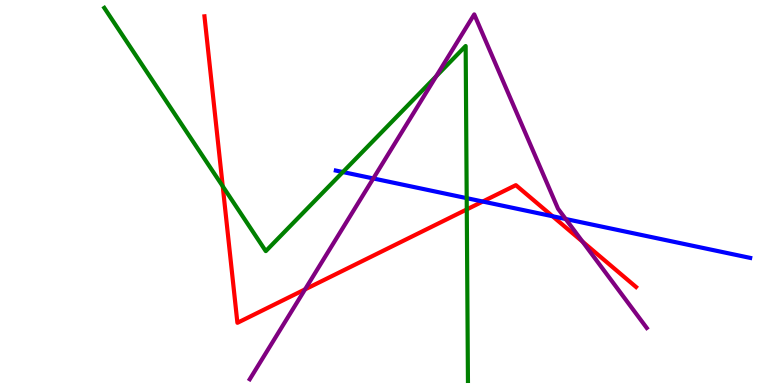[{'lines': ['blue', 'red'], 'intersections': [{'x': 6.23, 'y': 4.77}, {'x': 7.13, 'y': 4.38}]}, {'lines': ['green', 'red'], 'intersections': [{'x': 2.87, 'y': 5.16}, {'x': 6.02, 'y': 4.56}]}, {'lines': ['purple', 'red'], 'intersections': [{'x': 3.94, 'y': 2.48}, {'x': 7.52, 'y': 3.72}]}, {'lines': ['blue', 'green'], 'intersections': [{'x': 4.42, 'y': 5.53}, {'x': 6.02, 'y': 4.85}]}, {'lines': ['blue', 'purple'], 'intersections': [{'x': 4.82, 'y': 5.36}, {'x': 7.3, 'y': 4.31}]}, {'lines': ['green', 'purple'], 'intersections': [{'x': 5.63, 'y': 8.02}]}]